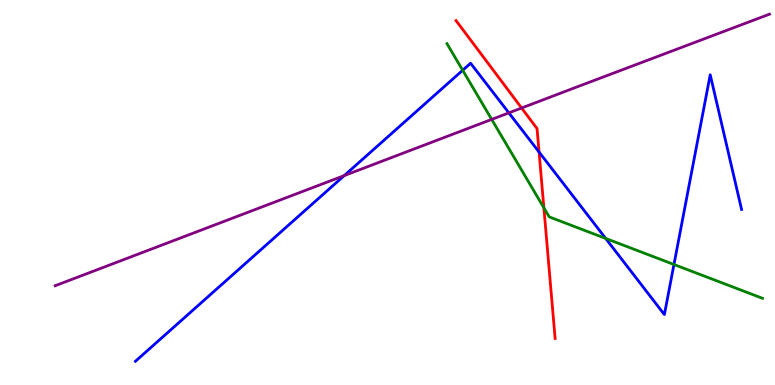[{'lines': ['blue', 'red'], 'intersections': [{'x': 6.96, 'y': 6.05}]}, {'lines': ['green', 'red'], 'intersections': [{'x': 7.02, 'y': 4.6}]}, {'lines': ['purple', 'red'], 'intersections': [{'x': 6.73, 'y': 7.19}]}, {'lines': ['blue', 'green'], 'intersections': [{'x': 5.97, 'y': 8.17}, {'x': 7.82, 'y': 3.81}, {'x': 8.7, 'y': 3.13}]}, {'lines': ['blue', 'purple'], 'intersections': [{'x': 4.44, 'y': 5.44}, {'x': 6.57, 'y': 7.07}]}, {'lines': ['green', 'purple'], 'intersections': [{'x': 6.34, 'y': 6.9}]}]